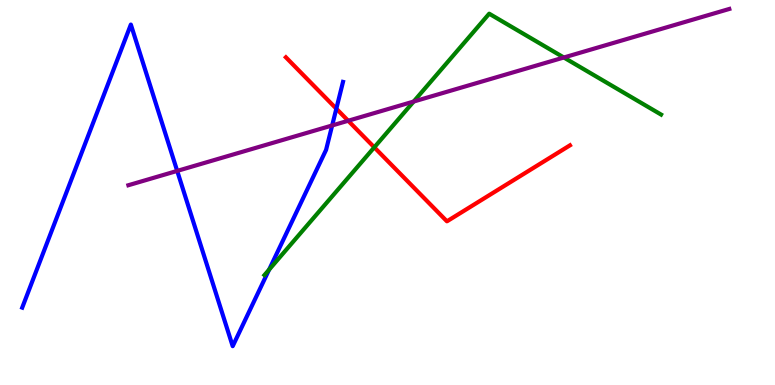[{'lines': ['blue', 'red'], 'intersections': [{'x': 4.34, 'y': 7.18}]}, {'lines': ['green', 'red'], 'intersections': [{'x': 4.83, 'y': 6.17}]}, {'lines': ['purple', 'red'], 'intersections': [{'x': 4.49, 'y': 6.86}]}, {'lines': ['blue', 'green'], 'intersections': [{'x': 3.47, 'y': 3.0}]}, {'lines': ['blue', 'purple'], 'intersections': [{'x': 2.29, 'y': 5.56}, {'x': 4.29, 'y': 6.74}]}, {'lines': ['green', 'purple'], 'intersections': [{'x': 5.34, 'y': 7.36}, {'x': 7.28, 'y': 8.51}]}]